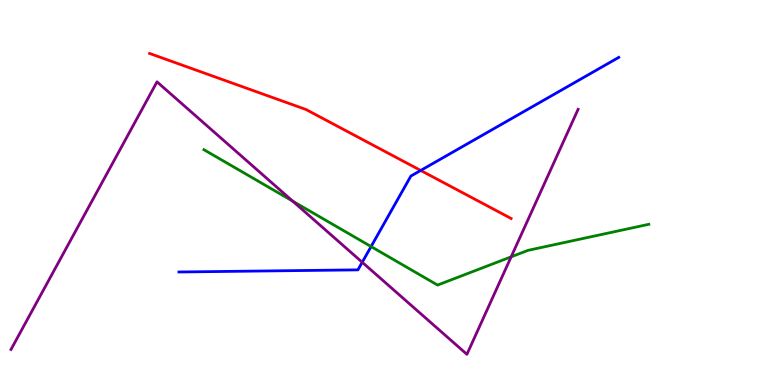[{'lines': ['blue', 'red'], 'intersections': [{'x': 5.43, 'y': 5.57}]}, {'lines': ['green', 'red'], 'intersections': []}, {'lines': ['purple', 'red'], 'intersections': []}, {'lines': ['blue', 'green'], 'intersections': [{'x': 4.79, 'y': 3.6}]}, {'lines': ['blue', 'purple'], 'intersections': [{'x': 4.67, 'y': 3.19}]}, {'lines': ['green', 'purple'], 'intersections': [{'x': 3.78, 'y': 4.78}, {'x': 6.6, 'y': 3.33}]}]